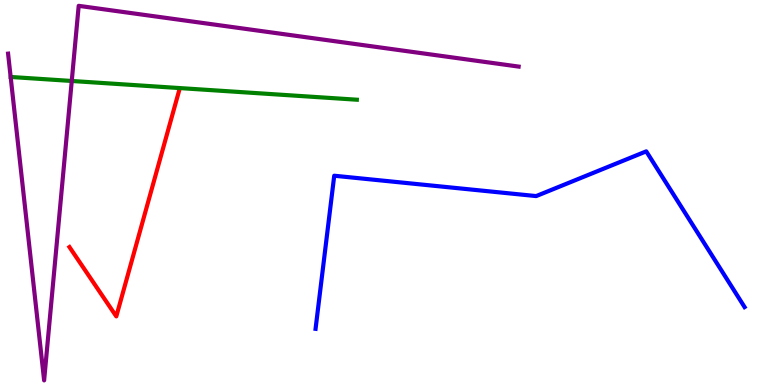[{'lines': ['blue', 'red'], 'intersections': []}, {'lines': ['green', 'red'], 'intersections': []}, {'lines': ['purple', 'red'], 'intersections': []}, {'lines': ['blue', 'green'], 'intersections': []}, {'lines': ['blue', 'purple'], 'intersections': []}, {'lines': ['green', 'purple'], 'intersections': [{'x': 0.926, 'y': 7.9}]}]